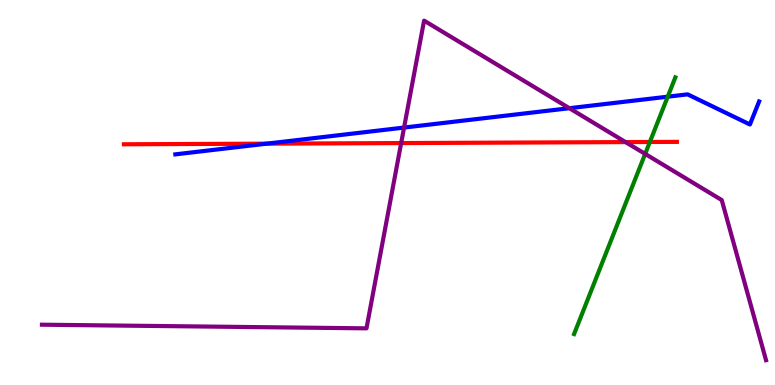[{'lines': ['blue', 'red'], 'intersections': [{'x': 3.44, 'y': 6.27}]}, {'lines': ['green', 'red'], 'intersections': [{'x': 8.39, 'y': 6.31}]}, {'lines': ['purple', 'red'], 'intersections': [{'x': 5.18, 'y': 6.28}, {'x': 8.07, 'y': 6.31}]}, {'lines': ['blue', 'green'], 'intersections': [{'x': 8.62, 'y': 7.49}]}, {'lines': ['blue', 'purple'], 'intersections': [{'x': 5.21, 'y': 6.69}, {'x': 7.35, 'y': 7.19}]}, {'lines': ['green', 'purple'], 'intersections': [{'x': 8.32, 'y': 6.0}]}]